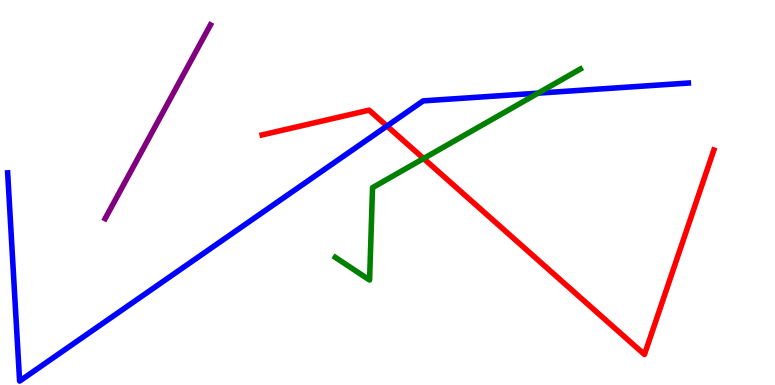[{'lines': ['blue', 'red'], 'intersections': [{'x': 4.99, 'y': 6.73}]}, {'lines': ['green', 'red'], 'intersections': [{'x': 5.47, 'y': 5.88}]}, {'lines': ['purple', 'red'], 'intersections': []}, {'lines': ['blue', 'green'], 'intersections': [{'x': 6.94, 'y': 7.58}]}, {'lines': ['blue', 'purple'], 'intersections': []}, {'lines': ['green', 'purple'], 'intersections': []}]